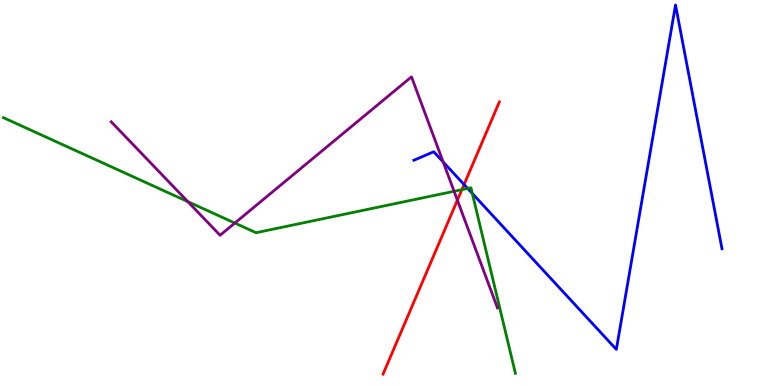[{'lines': ['blue', 'red'], 'intersections': [{'x': 5.99, 'y': 5.21}]}, {'lines': ['green', 'red'], 'intersections': [{'x': 5.96, 'y': 5.07}]}, {'lines': ['purple', 'red'], 'intersections': [{'x': 5.9, 'y': 4.8}]}, {'lines': ['blue', 'green'], 'intersections': [{'x': 6.03, 'y': 5.1}, {'x': 6.09, 'y': 4.97}]}, {'lines': ['blue', 'purple'], 'intersections': [{'x': 5.72, 'y': 5.79}]}, {'lines': ['green', 'purple'], 'intersections': [{'x': 2.42, 'y': 4.76}, {'x': 3.03, 'y': 4.21}, {'x': 5.86, 'y': 5.03}]}]